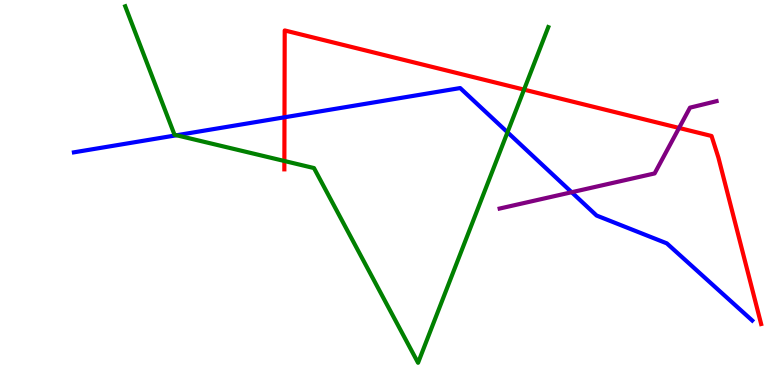[{'lines': ['blue', 'red'], 'intersections': [{'x': 3.67, 'y': 6.95}]}, {'lines': ['green', 'red'], 'intersections': [{'x': 3.67, 'y': 5.82}, {'x': 6.76, 'y': 7.67}]}, {'lines': ['purple', 'red'], 'intersections': [{'x': 8.76, 'y': 6.68}]}, {'lines': ['blue', 'green'], 'intersections': [{'x': 2.28, 'y': 6.49}, {'x': 6.55, 'y': 6.56}]}, {'lines': ['blue', 'purple'], 'intersections': [{'x': 7.38, 'y': 5.01}]}, {'lines': ['green', 'purple'], 'intersections': []}]